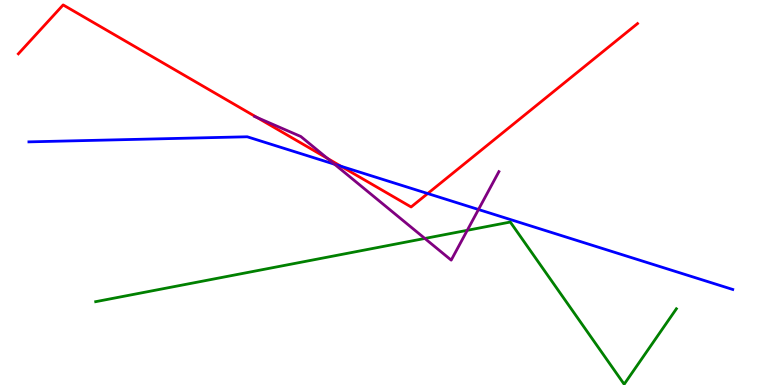[{'lines': ['blue', 'red'], 'intersections': [{'x': 4.4, 'y': 5.68}, {'x': 5.52, 'y': 4.97}]}, {'lines': ['green', 'red'], 'intersections': []}, {'lines': ['purple', 'red'], 'intersections': [{'x': 3.32, 'y': 6.95}, {'x': 4.23, 'y': 5.89}]}, {'lines': ['blue', 'green'], 'intersections': []}, {'lines': ['blue', 'purple'], 'intersections': [{'x': 4.32, 'y': 5.73}, {'x': 6.17, 'y': 4.56}]}, {'lines': ['green', 'purple'], 'intersections': [{'x': 5.48, 'y': 3.81}, {'x': 6.03, 'y': 4.02}]}]